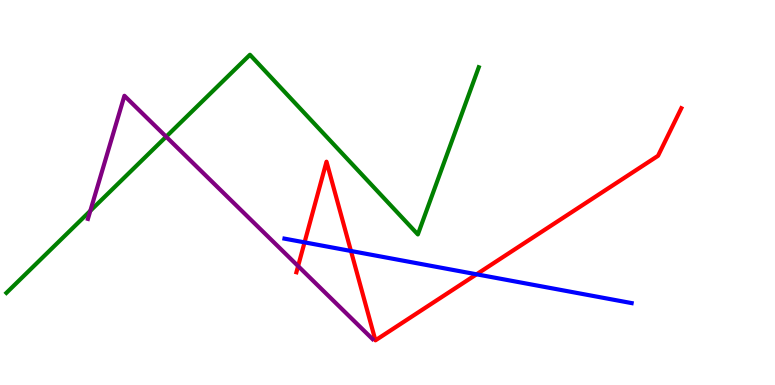[{'lines': ['blue', 'red'], 'intersections': [{'x': 3.93, 'y': 3.7}, {'x': 4.53, 'y': 3.48}, {'x': 6.15, 'y': 2.88}]}, {'lines': ['green', 'red'], 'intersections': []}, {'lines': ['purple', 'red'], 'intersections': [{'x': 3.85, 'y': 3.09}]}, {'lines': ['blue', 'green'], 'intersections': []}, {'lines': ['blue', 'purple'], 'intersections': []}, {'lines': ['green', 'purple'], 'intersections': [{'x': 1.17, 'y': 4.52}, {'x': 2.14, 'y': 6.45}]}]